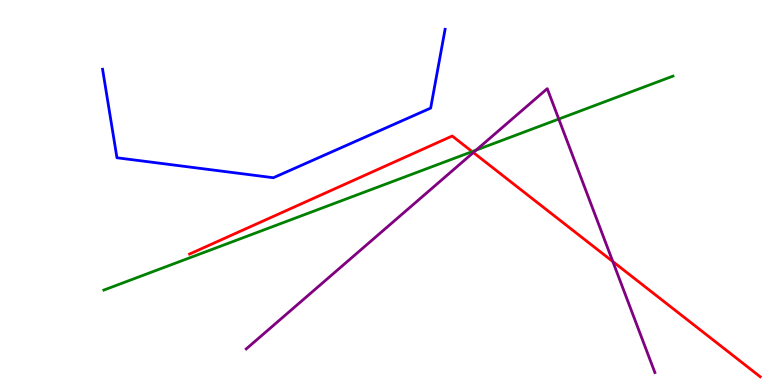[{'lines': ['blue', 'red'], 'intersections': []}, {'lines': ['green', 'red'], 'intersections': [{'x': 6.09, 'y': 6.06}]}, {'lines': ['purple', 'red'], 'intersections': [{'x': 6.11, 'y': 6.04}, {'x': 7.91, 'y': 3.21}]}, {'lines': ['blue', 'green'], 'intersections': []}, {'lines': ['blue', 'purple'], 'intersections': []}, {'lines': ['green', 'purple'], 'intersections': [{'x': 6.14, 'y': 6.1}, {'x': 7.21, 'y': 6.91}]}]